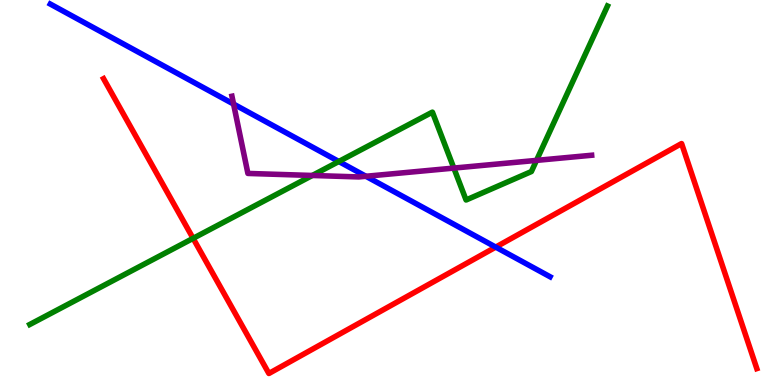[{'lines': ['blue', 'red'], 'intersections': [{'x': 6.4, 'y': 3.58}]}, {'lines': ['green', 'red'], 'intersections': [{'x': 2.49, 'y': 3.81}]}, {'lines': ['purple', 'red'], 'intersections': []}, {'lines': ['blue', 'green'], 'intersections': [{'x': 4.37, 'y': 5.81}]}, {'lines': ['blue', 'purple'], 'intersections': [{'x': 3.01, 'y': 7.3}, {'x': 4.72, 'y': 5.42}]}, {'lines': ['green', 'purple'], 'intersections': [{'x': 4.03, 'y': 5.44}, {'x': 5.86, 'y': 5.63}, {'x': 6.92, 'y': 5.83}]}]